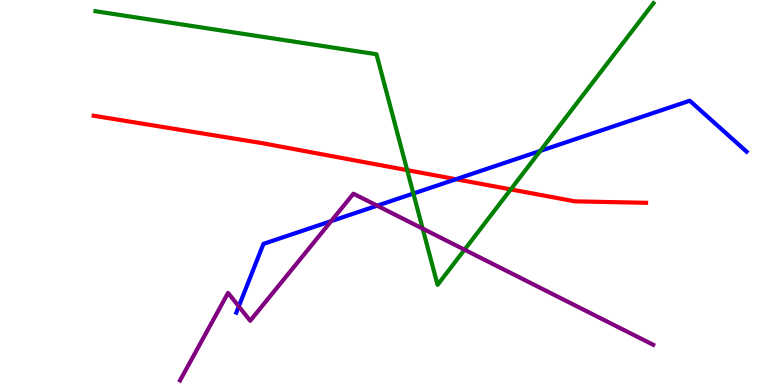[{'lines': ['blue', 'red'], 'intersections': [{'x': 5.88, 'y': 5.34}]}, {'lines': ['green', 'red'], 'intersections': [{'x': 5.25, 'y': 5.58}, {'x': 6.59, 'y': 5.08}]}, {'lines': ['purple', 'red'], 'intersections': []}, {'lines': ['blue', 'green'], 'intersections': [{'x': 5.33, 'y': 4.97}, {'x': 6.97, 'y': 6.08}]}, {'lines': ['blue', 'purple'], 'intersections': [{'x': 3.08, 'y': 2.04}, {'x': 4.27, 'y': 4.26}, {'x': 4.87, 'y': 4.66}]}, {'lines': ['green', 'purple'], 'intersections': [{'x': 5.45, 'y': 4.06}, {'x': 5.99, 'y': 3.51}]}]